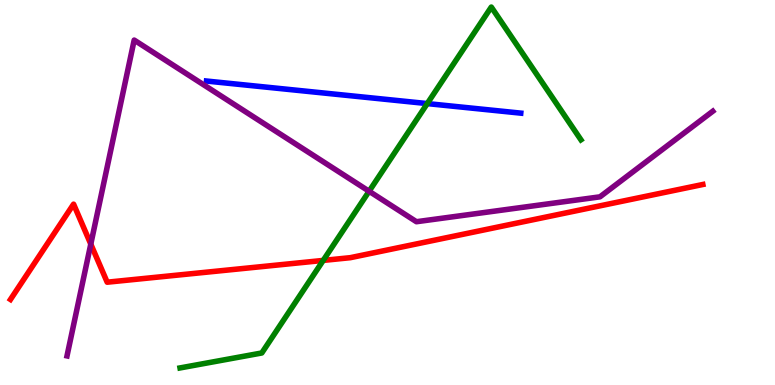[{'lines': ['blue', 'red'], 'intersections': []}, {'lines': ['green', 'red'], 'intersections': [{'x': 4.17, 'y': 3.24}]}, {'lines': ['purple', 'red'], 'intersections': [{'x': 1.17, 'y': 3.66}]}, {'lines': ['blue', 'green'], 'intersections': [{'x': 5.51, 'y': 7.31}]}, {'lines': ['blue', 'purple'], 'intersections': []}, {'lines': ['green', 'purple'], 'intersections': [{'x': 4.76, 'y': 5.03}]}]